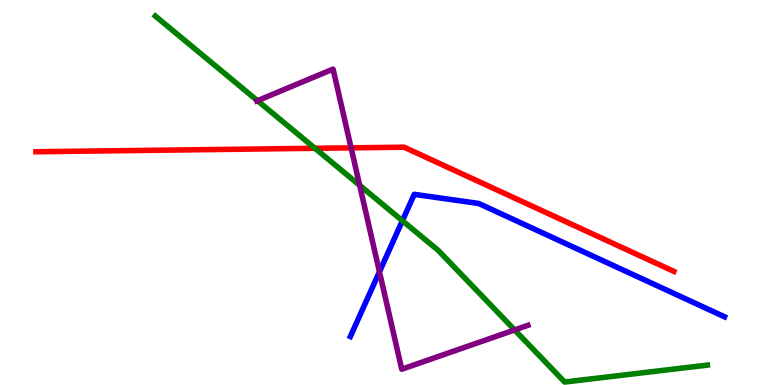[{'lines': ['blue', 'red'], 'intersections': []}, {'lines': ['green', 'red'], 'intersections': [{'x': 4.06, 'y': 6.15}]}, {'lines': ['purple', 'red'], 'intersections': [{'x': 4.53, 'y': 6.16}]}, {'lines': ['blue', 'green'], 'intersections': [{'x': 5.19, 'y': 4.27}]}, {'lines': ['blue', 'purple'], 'intersections': [{'x': 4.9, 'y': 2.94}]}, {'lines': ['green', 'purple'], 'intersections': [{'x': 3.32, 'y': 7.38}, {'x': 4.64, 'y': 5.19}, {'x': 6.64, 'y': 1.43}]}]